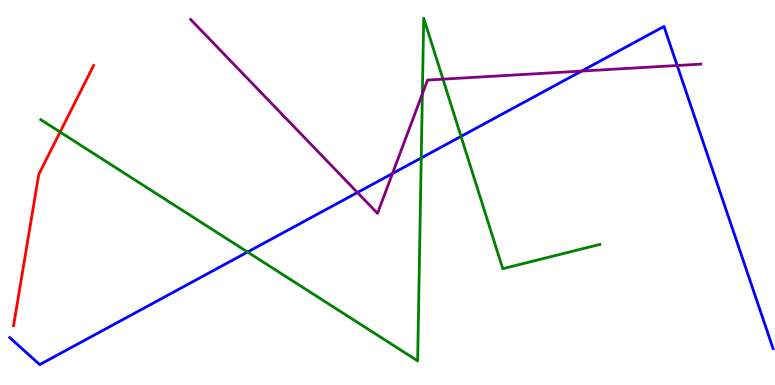[{'lines': ['blue', 'red'], 'intersections': []}, {'lines': ['green', 'red'], 'intersections': [{'x': 0.775, 'y': 6.57}]}, {'lines': ['purple', 'red'], 'intersections': []}, {'lines': ['blue', 'green'], 'intersections': [{'x': 3.19, 'y': 3.45}, {'x': 5.44, 'y': 5.9}, {'x': 5.95, 'y': 6.46}]}, {'lines': ['blue', 'purple'], 'intersections': [{'x': 4.61, 'y': 5.0}, {'x': 5.06, 'y': 5.49}, {'x': 7.5, 'y': 8.15}, {'x': 8.74, 'y': 8.3}]}, {'lines': ['green', 'purple'], 'intersections': [{'x': 5.45, 'y': 7.56}, {'x': 5.72, 'y': 7.94}]}]